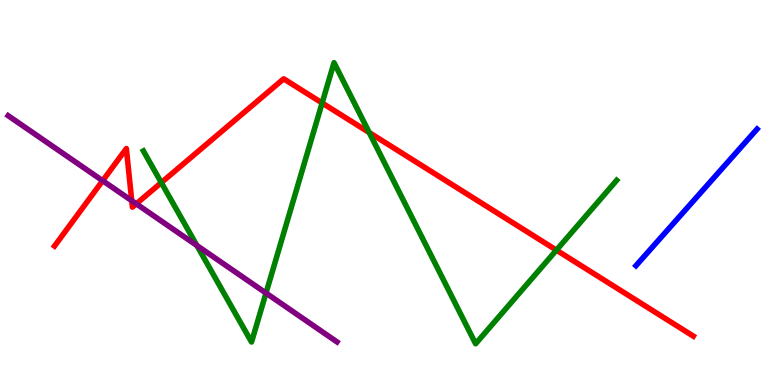[{'lines': ['blue', 'red'], 'intersections': []}, {'lines': ['green', 'red'], 'intersections': [{'x': 2.08, 'y': 5.26}, {'x': 4.16, 'y': 7.33}, {'x': 4.76, 'y': 6.56}, {'x': 7.18, 'y': 3.5}]}, {'lines': ['purple', 'red'], 'intersections': [{'x': 1.32, 'y': 5.31}, {'x': 1.7, 'y': 4.79}, {'x': 1.76, 'y': 4.71}]}, {'lines': ['blue', 'green'], 'intersections': []}, {'lines': ['blue', 'purple'], 'intersections': []}, {'lines': ['green', 'purple'], 'intersections': [{'x': 2.54, 'y': 3.62}, {'x': 3.43, 'y': 2.39}]}]